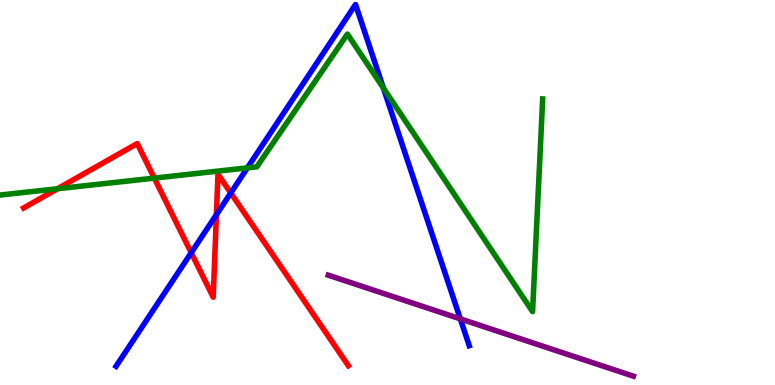[{'lines': ['blue', 'red'], 'intersections': [{'x': 2.47, 'y': 3.44}, {'x': 2.79, 'y': 4.42}, {'x': 2.98, 'y': 4.99}]}, {'lines': ['green', 'red'], 'intersections': [{'x': 0.742, 'y': 5.1}, {'x': 1.99, 'y': 5.37}]}, {'lines': ['purple', 'red'], 'intersections': []}, {'lines': ['blue', 'green'], 'intersections': [{'x': 3.19, 'y': 5.64}, {'x': 4.95, 'y': 7.71}]}, {'lines': ['blue', 'purple'], 'intersections': [{'x': 5.94, 'y': 1.72}]}, {'lines': ['green', 'purple'], 'intersections': []}]